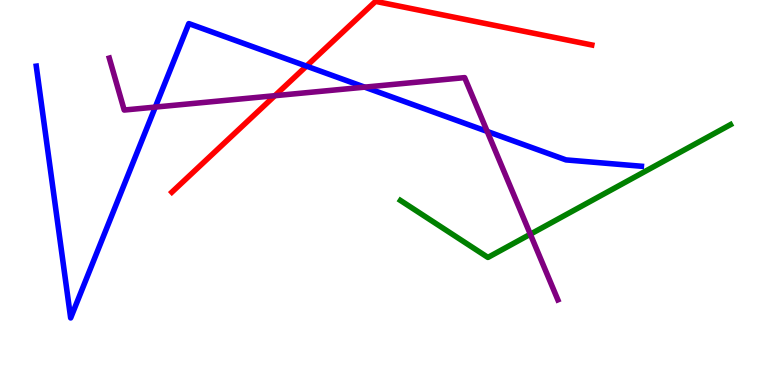[{'lines': ['blue', 'red'], 'intersections': [{'x': 3.95, 'y': 8.28}]}, {'lines': ['green', 'red'], 'intersections': []}, {'lines': ['purple', 'red'], 'intersections': [{'x': 3.55, 'y': 7.51}]}, {'lines': ['blue', 'green'], 'intersections': []}, {'lines': ['blue', 'purple'], 'intersections': [{'x': 2.0, 'y': 7.22}, {'x': 4.71, 'y': 7.74}, {'x': 6.29, 'y': 6.59}]}, {'lines': ['green', 'purple'], 'intersections': [{'x': 6.84, 'y': 3.92}]}]